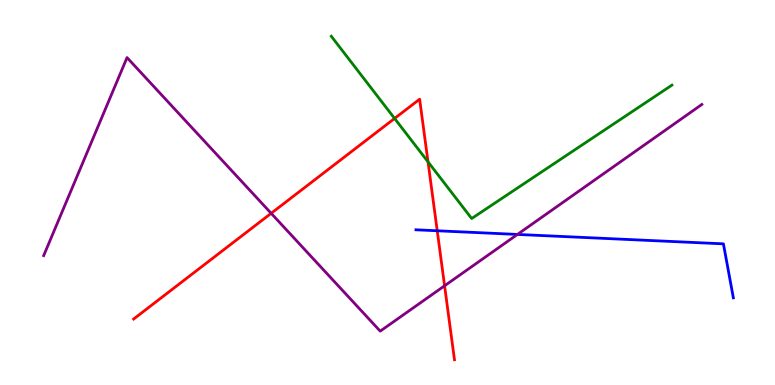[{'lines': ['blue', 'red'], 'intersections': [{'x': 5.64, 'y': 4.01}]}, {'lines': ['green', 'red'], 'intersections': [{'x': 5.09, 'y': 6.92}, {'x': 5.52, 'y': 5.8}]}, {'lines': ['purple', 'red'], 'intersections': [{'x': 3.5, 'y': 4.46}, {'x': 5.74, 'y': 2.58}]}, {'lines': ['blue', 'green'], 'intersections': []}, {'lines': ['blue', 'purple'], 'intersections': [{'x': 6.68, 'y': 3.91}]}, {'lines': ['green', 'purple'], 'intersections': []}]